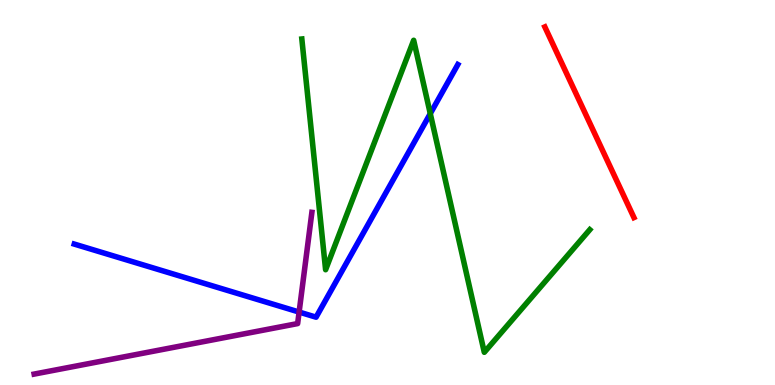[{'lines': ['blue', 'red'], 'intersections': []}, {'lines': ['green', 'red'], 'intersections': []}, {'lines': ['purple', 'red'], 'intersections': []}, {'lines': ['blue', 'green'], 'intersections': [{'x': 5.55, 'y': 7.05}]}, {'lines': ['blue', 'purple'], 'intersections': [{'x': 3.86, 'y': 1.89}]}, {'lines': ['green', 'purple'], 'intersections': []}]